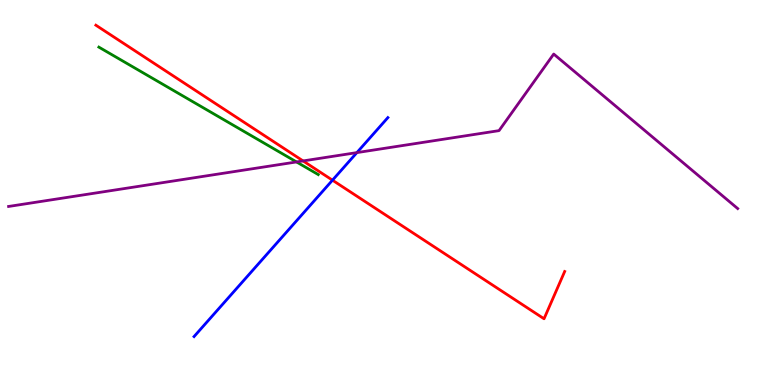[{'lines': ['blue', 'red'], 'intersections': [{'x': 4.29, 'y': 5.32}]}, {'lines': ['green', 'red'], 'intersections': []}, {'lines': ['purple', 'red'], 'intersections': [{'x': 3.91, 'y': 5.82}]}, {'lines': ['blue', 'green'], 'intersections': []}, {'lines': ['blue', 'purple'], 'intersections': [{'x': 4.61, 'y': 6.04}]}, {'lines': ['green', 'purple'], 'intersections': [{'x': 3.83, 'y': 5.79}]}]